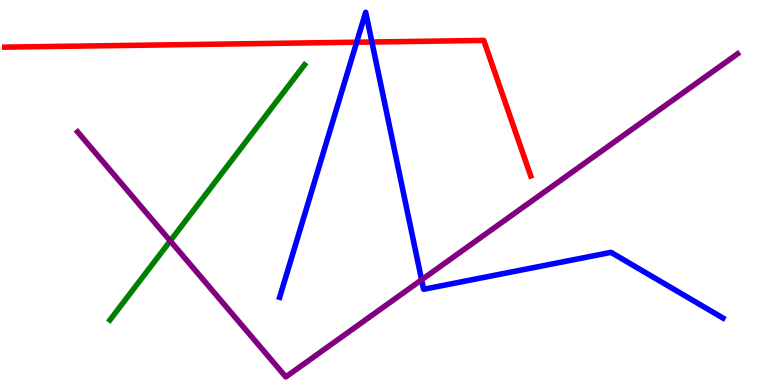[{'lines': ['blue', 'red'], 'intersections': [{'x': 4.6, 'y': 8.9}, {'x': 4.8, 'y': 8.91}]}, {'lines': ['green', 'red'], 'intersections': []}, {'lines': ['purple', 'red'], 'intersections': []}, {'lines': ['blue', 'green'], 'intersections': []}, {'lines': ['blue', 'purple'], 'intersections': [{'x': 5.44, 'y': 2.73}]}, {'lines': ['green', 'purple'], 'intersections': [{'x': 2.2, 'y': 3.74}]}]